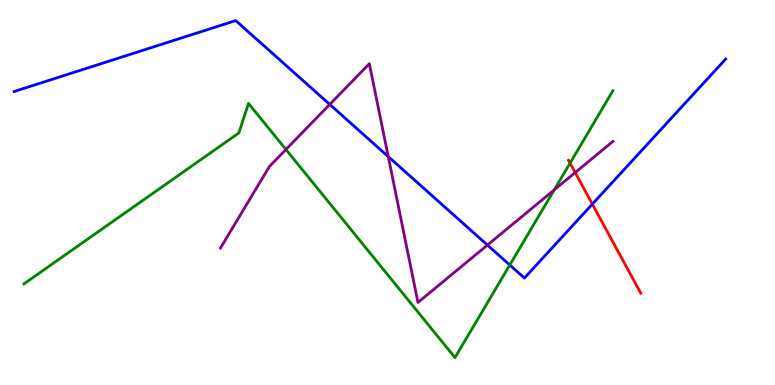[{'lines': ['blue', 'red'], 'intersections': [{'x': 7.64, 'y': 4.7}]}, {'lines': ['green', 'red'], 'intersections': [{'x': 7.36, 'y': 5.76}]}, {'lines': ['purple', 'red'], 'intersections': [{'x': 7.42, 'y': 5.52}]}, {'lines': ['blue', 'green'], 'intersections': [{'x': 6.58, 'y': 3.12}]}, {'lines': ['blue', 'purple'], 'intersections': [{'x': 4.25, 'y': 7.29}, {'x': 5.01, 'y': 5.93}, {'x': 6.29, 'y': 3.63}]}, {'lines': ['green', 'purple'], 'intersections': [{'x': 3.69, 'y': 6.12}, {'x': 7.15, 'y': 5.07}]}]